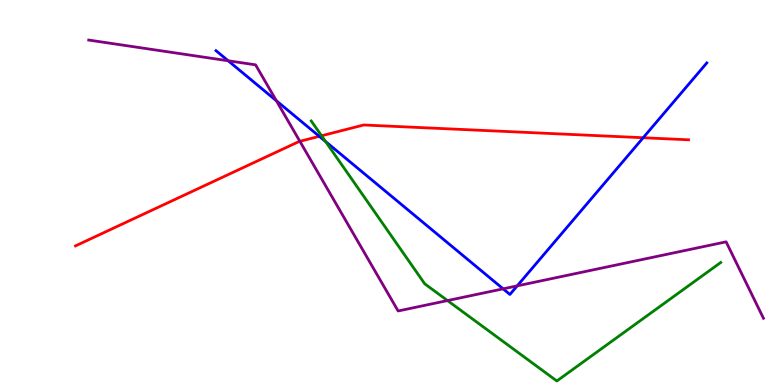[{'lines': ['blue', 'red'], 'intersections': [{'x': 4.12, 'y': 6.46}, {'x': 8.3, 'y': 6.42}]}, {'lines': ['green', 'red'], 'intersections': [{'x': 4.15, 'y': 6.47}]}, {'lines': ['purple', 'red'], 'intersections': [{'x': 3.87, 'y': 6.33}]}, {'lines': ['blue', 'green'], 'intersections': [{'x': 4.2, 'y': 6.32}]}, {'lines': ['blue', 'purple'], 'intersections': [{'x': 2.94, 'y': 8.42}, {'x': 3.57, 'y': 7.38}, {'x': 6.49, 'y': 2.5}, {'x': 6.67, 'y': 2.57}]}, {'lines': ['green', 'purple'], 'intersections': [{'x': 5.77, 'y': 2.19}]}]